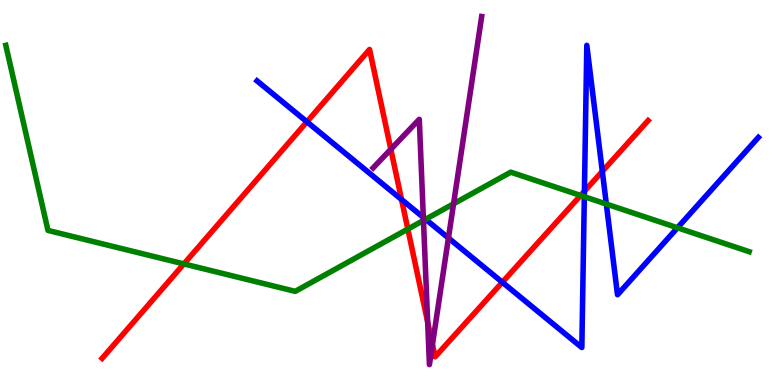[{'lines': ['blue', 'red'], 'intersections': [{'x': 3.96, 'y': 6.84}, {'x': 5.18, 'y': 4.82}, {'x': 6.48, 'y': 2.67}, {'x': 7.54, 'y': 5.03}, {'x': 7.77, 'y': 5.55}]}, {'lines': ['green', 'red'], 'intersections': [{'x': 2.37, 'y': 3.15}, {'x': 5.26, 'y': 4.05}, {'x': 7.49, 'y': 4.92}]}, {'lines': ['purple', 'red'], 'intersections': [{'x': 5.04, 'y': 6.12}, {'x': 5.52, 'y': 1.63}, {'x': 5.58, 'y': 1.05}]}, {'lines': ['blue', 'green'], 'intersections': [{'x': 5.49, 'y': 4.3}, {'x': 7.54, 'y': 4.89}, {'x': 7.82, 'y': 4.7}, {'x': 8.74, 'y': 4.08}]}, {'lines': ['blue', 'purple'], 'intersections': [{'x': 5.46, 'y': 4.35}, {'x': 5.79, 'y': 3.82}]}, {'lines': ['green', 'purple'], 'intersections': [{'x': 5.46, 'y': 4.27}, {'x': 5.85, 'y': 4.71}]}]